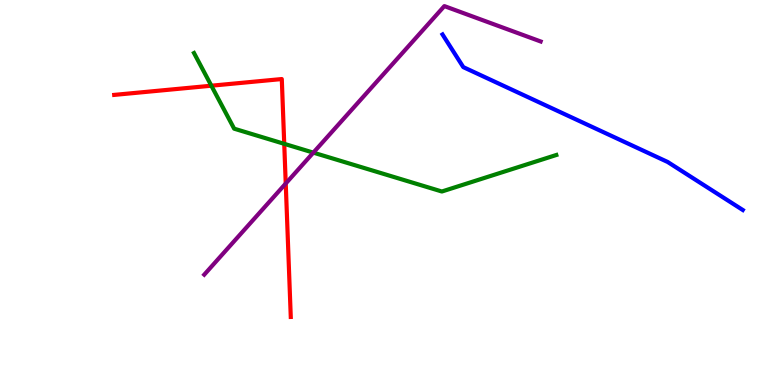[{'lines': ['blue', 'red'], 'intersections': []}, {'lines': ['green', 'red'], 'intersections': [{'x': 2.73, 'y': 7.77}, {'x': 3.67, 'y': 6.26}]}, {'lines': ['purple', 'red'], 'intersections': [{'x': 3.69, 'y': 5.23}]}, {'lines': ['blue', 'green'], 'intersections': []}, {'lines': ['blue', 'purple'], 'intersections': []}, {'lines': ['green', 'purple'], 'intersections': [{'x': 4.04, 'y': 6.04}]}]